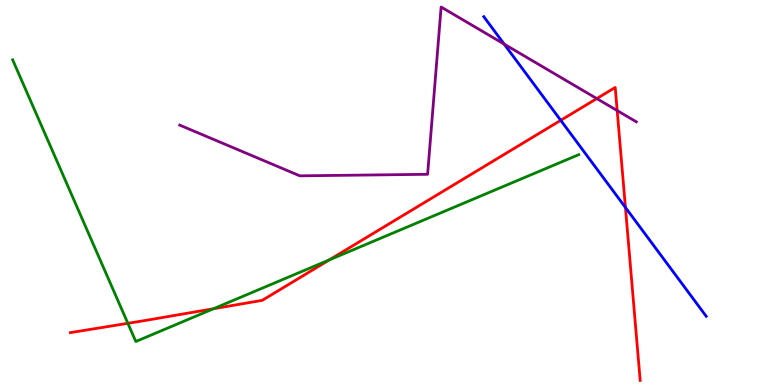[{'lines': ['blue', 'red'], 'intersections': [{'x': 7.24, 'y': 6.87}, {'x': 8.07, 'y': 4.61}]}, {'lines': ['green', 'red'], 'intersections': [{'x': 1.65, 'y': 1.6}, {'x': 2.75, 'y': 1.98}, {'x': 4.25, 'y': 3.25}]}, {'lines': ['purple', 'red'], 'intersections': [{'x': 7.7, 'y': 7.44}, {'x': 7.96, 'y': 7.13}]}, {'lines': ['blue', 'green'], 'intersections': []}, {'lines': ['blue', 'purple'], 'intersections': [{'x': 6.51, 'y': 8.85}]}, {'lines': ['green', 'purple'], 'intersections': []}]